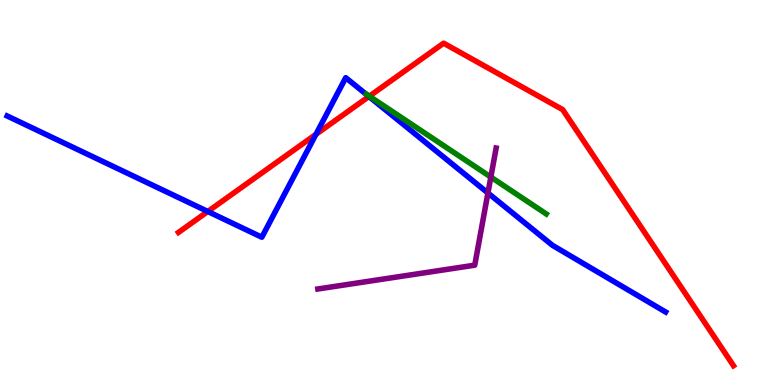[{'lines': ['blue', 'red'], 'intersections': [{'x': 2.68, 'y': 4.51}, {'x': 4.08, 'y': 6.51}, {'x': 4.76, 'y': 7.49}]}, {'lines': ['green', 'red'], 'intersections': [{'x': 4.77, 'y': 7.5}]}, {'lines': ['purple', 'red'], 'intersections': []}, {'lines': ['blue', 'green'], 'intersections': []}, {'lines': ['blue', 'purple'], 'intersections': [{'x': 6.3, 'y': 4.99}]}, {'lines': ['green', 'purple'], 'intersections': [{'x': 6.33, 'y': 5.4}]}]